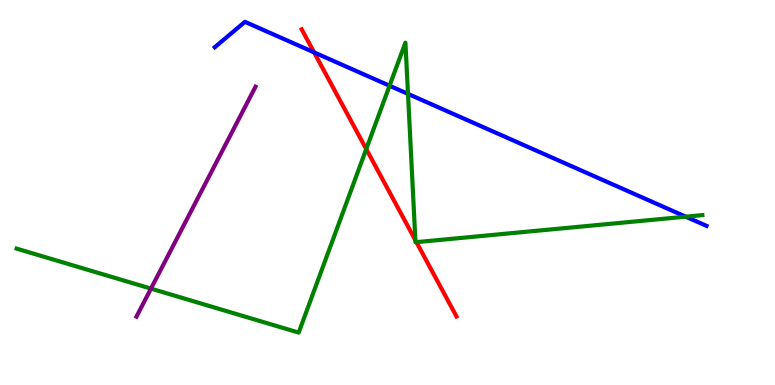[{'lines': ['blue', 'red'], 'intersections': [{'x': 4.05, 'y': 8.64}]}, {'lines': ['green', 'red'], 'intersections': [{'x': 4.73, 'y': 6.13}, {'x': 5.36, 'y': 3.76}, {'x': 5.37, 'y': 3.71}]}, {'lines': ['purple', 'red'], 'intersections': []}, {'lines': ['blue', 'green'], 'intersections': [{'x': 5.03, 'y': 7.77}, {'x': 5.26, 'y': 7.56}, {'x': 8.85, 'y': 4.37}]}, {'lines': ['blue', 'purple'], 'intersections': []}, {'lines': ['green', 'purple'], 'intersections': [{'x': 1.95, 'y': 2.5}]}]